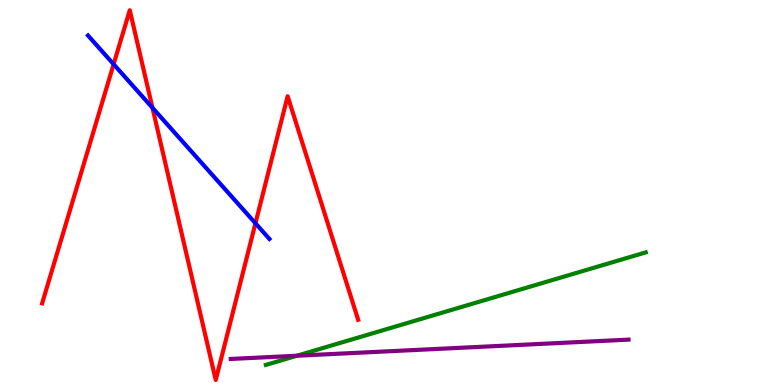[{'lines': ['blue', 'red'], 'intersections': [{'x': 1.47, 'y': 8.33}, {'x': 1.97, 'y': 7.2}, {'x': 3.3, 'y': 4.2}]}, {'lines': ['green', 'red'], 'intersections': []}, {'lines': ['purple', 'red'], 'intersections': []}, {'lines': ['blue', 'green'], 'intersections': []}, {'lines': ['blue', 'purple'], 'intersections': []}, {'lines': ['green', 'purple'], 'intersections': [{'x': 3.83, 'y': 0.76}]}]